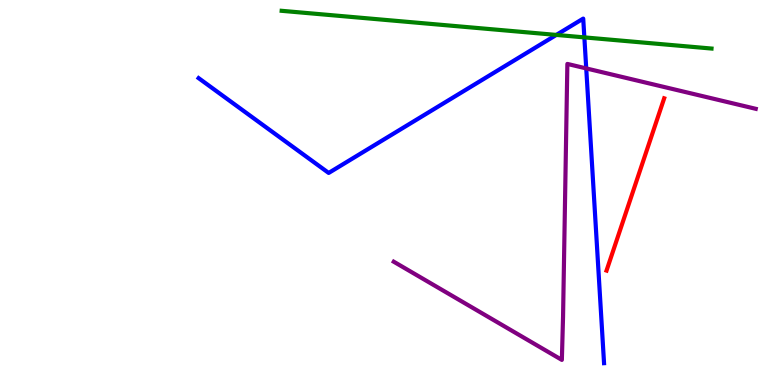[{'lines': ['blue', 'red'], 'intersections': []}, {'lines': ['green', 'red'], 'intersections': []}, {'lines': ['purple', 'red'], 'intersections': []}, {'lines': ['blue', 'green'], 'intersections': [{'x': 7.18, 'y': 9.09}, {'x': 7.54, 'y': 9.03}]}, {'lines': ['blue', 'purple'], 'intersections': [{'x': 7.56, 'y': 8.22}]}, {'lines': ['green', 'purple'], 'intersections': []}]